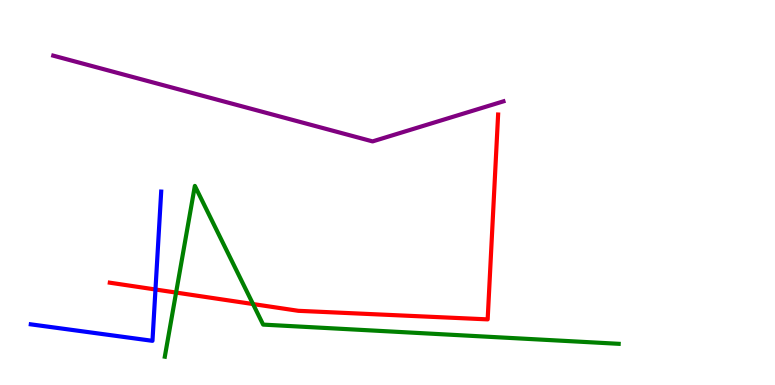[{'lines': ['blue', 'red'], 'intersections': [{'x': 2.01, 'y': 2.48}]}, {'lines': ['green', 'red'], 'intersections': [{'x': 2.27, 'y': 2.4}, {'x': 3.26, 'y': 2.1}]}, {'lines': ['purple', 'red'], 'intersections': []}, {'lines': ['blue', 'green'], 'intersections': []}, {'lines': ['blue', 'purple'], 'intersections': []}, {'lines': ['green', 'purple'], 'intersections': []}]